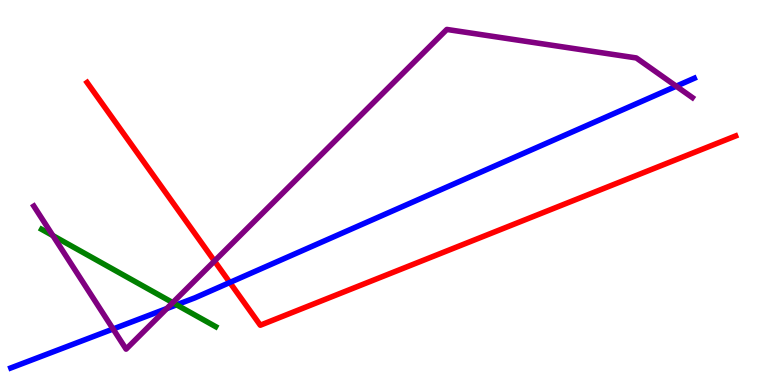[{'lines': ['blue', 'red'], 'intersections': [{'x': 2.97, 'y': 2.66}]}, {'lines': ['green', 'red'], 'intersections': []}, {'lines': ['purple', 'red'], 'intersections': [{'x': 2.77, 'y': 3.22}]}, {'lines': ['blue', 'green'], 'intersections': [{'x': 2.28, 'y': 2.08}]}, {'lines': ['blue', 'purple'], 'intersections': [{'x': 1.46, 'y': 1.45}, {'x': 2.15, 'y': 1.99}, {'x': 8.73, 'y': 7.76}]}, {'lines': ['green', 'purple'], 'intersections': [{'x': 0.682, 'y': 3.88}, {'x': 2.23, 'y': 2.14}]}]